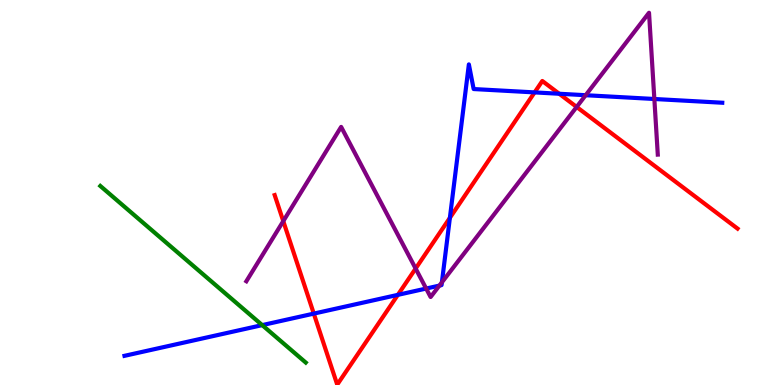[{'lines': ['blue', 'red'], 'intersections': [{'x': 4.05, 'y': 1.85}, {'x': 5.13, 'y': 2.34}, {'x': 5.8, 'y': 4.34}, {'x': 6.9, 'y': 7.6}, {'x': 7.22, 'y': 7.56}]}, {'lines': ['green', 'red'], 'intersections': []}, {'lines': ['purple', 'red'], 'intersections': [{'x': 3.66, 'y': 4.26}, {'x': 5.36, 'y': 3.02}, {'x': 7.44, 'y': 7.22}]}, {'lines': ['blue', 'green'], 'intersections': [{'x': 3.38, 'y': 1.56}]}, {'lines': ['blue', 'purple'], 'intersections': [{'x': 5.5, 'y': 2.51}, {'x': 5.67, 'y': 2.58}, {'x': 5.7, 'y': 2.67}, {'x': 7.56, 'y': 7.53}, {'x': 8.44, 'y': 7.43}]}, {'lines': ['green', 'purple'], 'intersections': []}]